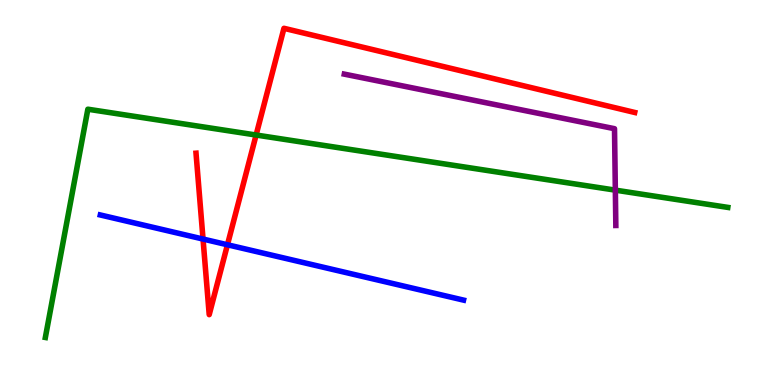[{'lines': ['blue', 'red'], 'intersections': [{'x': 2.62, 'y': 3.79}, {'x': 2.93, 'y': 3.64}]}, {'lines': ['green', 'red'], 'intersections': [{'x': 3.3, 'y': 6.49}]}, {'lines': ['purple', 'red'], 'intersections': []}, {'lines': ['blue', 'green'], 'intersections': []}, {'lines': ['blue', 'purple'], 'intersections': []}, {'lines': ['green', 'purple'], 'intersections': [{'x': 7.94, 'y': 5.06}]}]